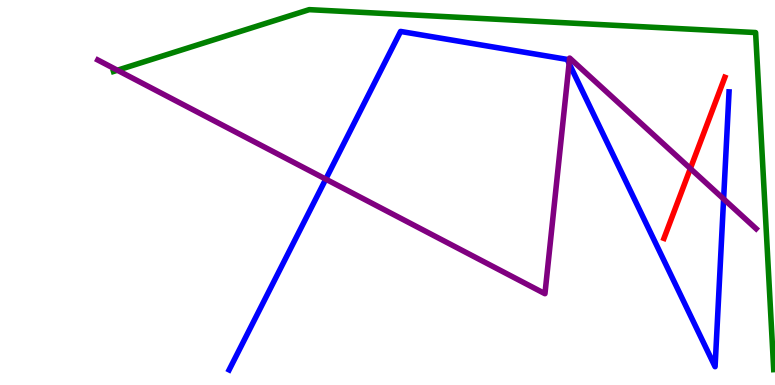[{'lines': ['blue', 'red'], 'intersections': []}, {'lines': ['green', 'red'], 'intersections': []}, {'lines': ['purple', 'red'], 'intersections': [{'x': 8.91, 'y': 5.62}]}, {'lines': ['blue', 'green'], 'intersections': []}, {'lines': ['blue', 'purple'], 'intersections': [{'x': 4.2, 'y': 5.35}, {'x': 7.34, 'y': 8.35}, {'x': 9.34, 'y': 4.83}]}, {'lines': ['green', 'purple'], 'intersections': [{'x': 1.51, 'y': 8.18}]}]